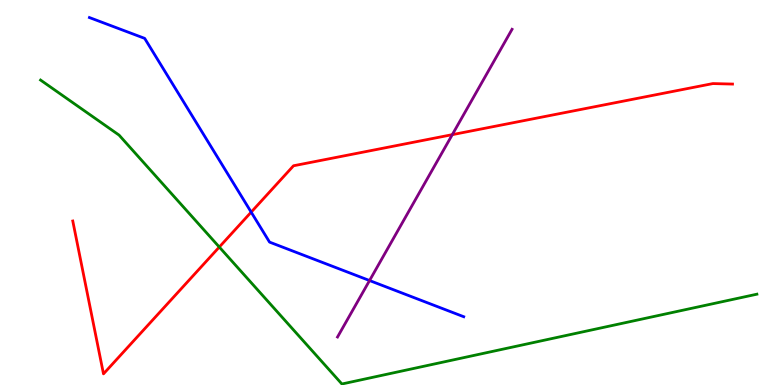[{'lines': ['blue', 'red'], 'intersections': [{'x': 3.24, 'y': 4.49}]}, {'lines': ['green', 'red'], 'intersections': [{'x': 2.83, 'y': 3.58}]}, {'lines': ['purple', 'red'], 'intersections': [{'x': 5.84, 'y': 6.5}]}, {'lines': ['blue', 'green'], 'intersections': []}, {'lines': ['blue', 'purple'], 'intersections': [{'x': 4.77, 'y': 2.71}]}, {'lines': ['green', 'purple'], 'intersections': []}]